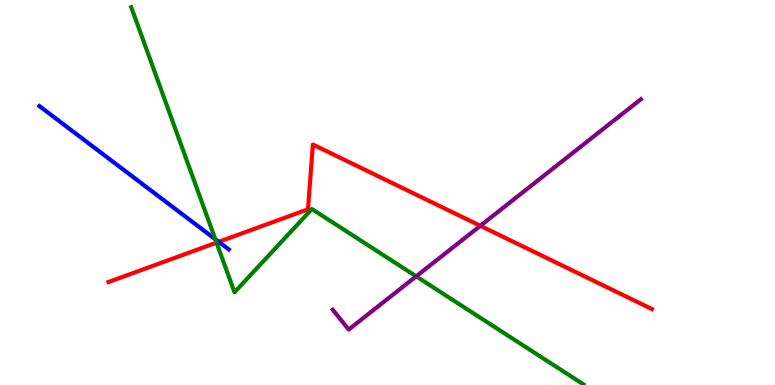[{'lines': ['blue', 'red'], 'intersections': [{'x': 2.82, 'y': 3.72}]}, {'lines': ['green', 'red'], 'intersections': [{'x': 2.79, 'y': 3.7}]}, {'lines': ['purple', 'red'], 'intersections': [{'x': 6.2, 'y': 4.14}]}, {'lines': ['blue', 'green'], 'intersections': [{'x': 2.78, 'y': 3.79}]}, {'lines': ['blue', 'purple'], 'intersections': []}, {'lines': ['green', 'purple'], 'intersections': [{'x': 5.37, 'y': 2.82}]}]